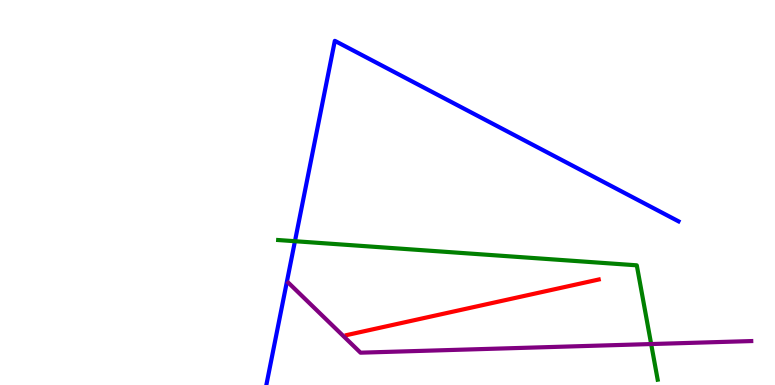[{'lines': ['blue', 'red'], 'intersections': []}, {'lines': ['green', 'red'], 'intersections': []}, {'lines': ['purple', 'red'], 'intersections': []}, {'lines': ['blue', 'green'], 'intersections': [{'x': 3.81, 'y': 3.73}]}, {'lines': ['blue', 'purple'], 'intersections': []}, {'lines': ['green', 'purple'], 'intersections': [{'x': 8.4, 'y': 1.06}]}]